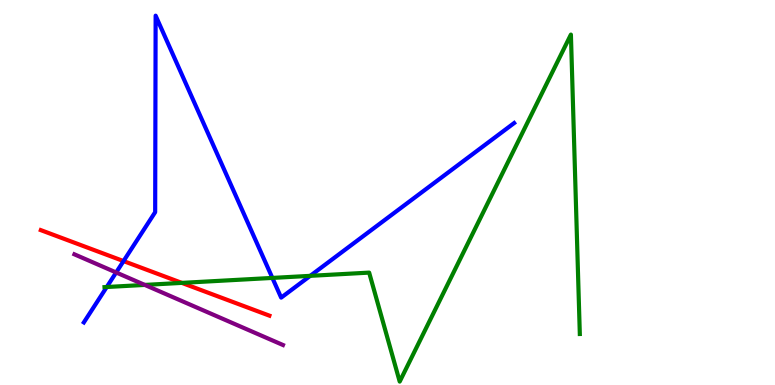[{'lines': ['blue', 'red'], 'intersections': [{'x': 1.59, 'y': 3.22}]}, {'lines': ['green', 'red'], 'intersections': [{'x': 2.35, 'y': 2.65}]}, {'lines': ['purple', 'red'], 'intersections': []}, {'lines': ['blue', 'green'], 'intersections': [{'x': 1.38, 'y': 2.55}, {'x': 3.51, 'y': 2.78}, {'x': 4.0, 'y': 2.84}]}, {'lines': ['blue', 'purple'], 'intersections': [{'x': 1.5, 'y': 2.92}]}, {'lines': ['green', 'purple'], 'intersections': [{'x': 1.87, 'y': 2.6}]}]